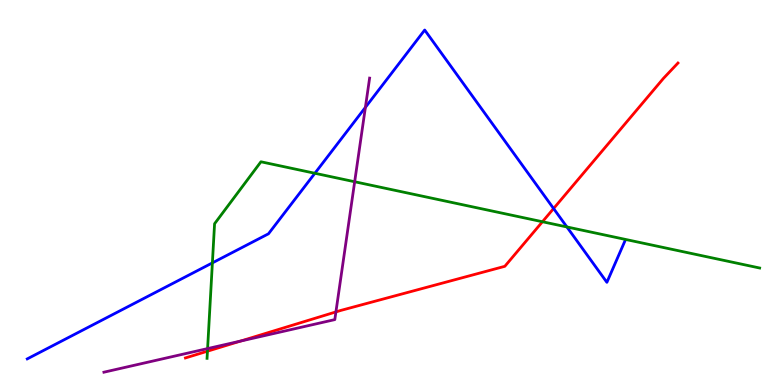[{'lines': ['blue', 'red'], 'intersections': [{'x': 7.14, 'y': 4.58}]}, {'lines': ['green', 'red'], 'intersections': [{'x': 2.68, 'y': 0.878}, {'x': 7.0, 'y': 4.24}]}, {'lines': ['purple', 'red'], 'intersections': [{'x': 3.1, 'y': 1.14}, {'x': 4.33, 'y': 1.9}]}, {'lines': ['blue', 'green'], 'intersections': [{'x': 2.74, 'y': 3.17}, {'x': 4.06, 'y': 5.5}, {'x': 7.31, 'y': 4.11}]}, {'lines': ['blue', 'purple'], 'intersections': [{'x': 4.71, 'y': 7.21}]}, {'lines': ['green', 'purple'], 'intersections': [{'x': 2.68, 'y': 0.946}, {'x': 4.58, 'y': 5.28}]}]